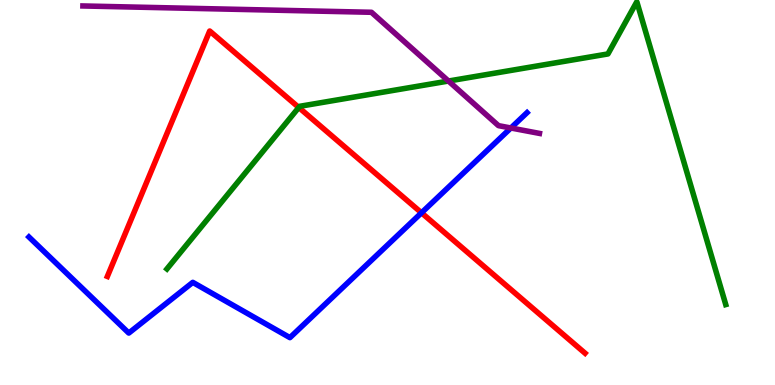[{'lines': ['blue', 'red'], 'intersections': [{'x': 5.44, 'y': 4.47}]}, {'lines': ['green', 'red'], 'intersections': [{'x': 3.86, 'y': 7.21}]}, {'lines': ['purple', 'red'], 'intersections': []}, {'lines': ['blue', 'green'], 'intersections': []}, {'lines': ['blue', 'purple'], 'intersections': [{'x': 6.59, 'y': 6.68}]}, {'lines': ['green', 'purple'], 'intersections': [{'x': 5.79, 'y': 7.9}]}]